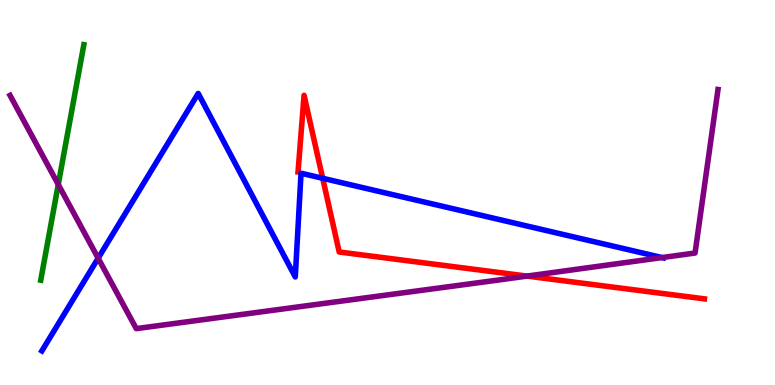[{'lines': ['blue', 'red'], 'intersections': [{'x': 4.16, 'y': 5.37}]}, {'lines': ['green', 'red'], 'intersections': []}, {'lines': ['purple', 'red'], 'intersections': [{'x': 6.8, 'y': 2.83}]}, {'lines': ['blue', 'green'], 'intersections': []}, {'lines': ['blue', 'purple'], 'intersections': [{'x': 1.27, 'y': 3.29}, {'x': 8.54, 'y': 3.31}]}, {'lines': ['green', 'purple'], 'intersections': [{'x': 0.752, 'y': 5.21}]}]